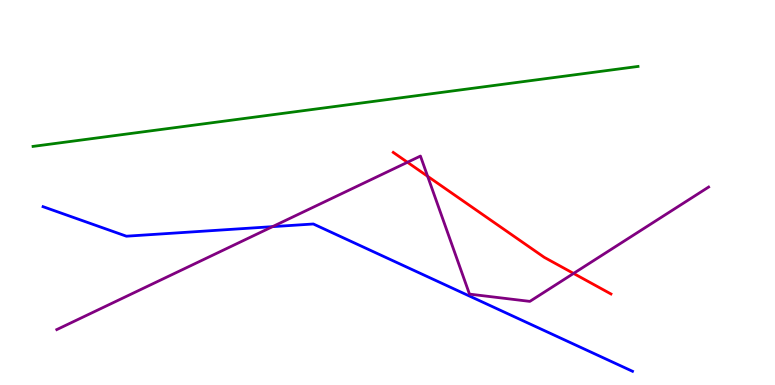[{'lines': ['blue', 'red'], 'intersections': []}, {'lines': ['green', 'red'], 'intersections': []}, {'lines': ['purple', 'red'], 'intersections': [{'x': 5.26, 'y': 5.79}, {'x': 5.52, 'y': 5.42}, {'x': 7.4, 'y': 2.9}]}, {'lines': ['blue', 'green'], 'intersections': []}, {'lines': ['blue', 'purple'], 'intersections': [{'x': 3.52, 'y': 4.11}]}, {'lines': ['green', 'purple'], 'intersections': []}]